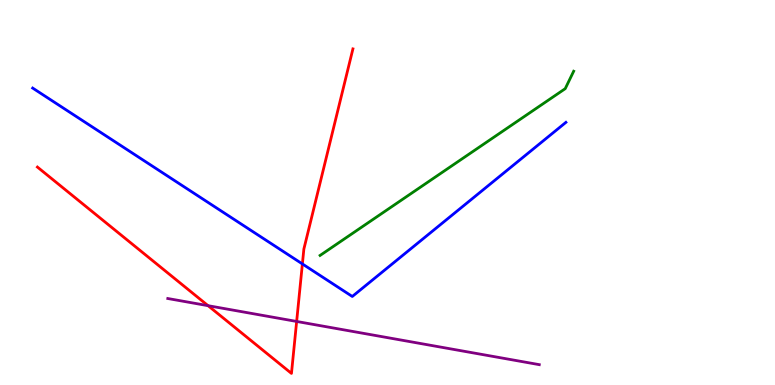[{'lines': ['blue', 'red'], 'intersections': [{'x': 3.9, 'y': 3.14}]}, {'lines': ['green', 'red'], 'intersections': []}, {'lines': ['purple', 'red'], 'intersections': [{'x': 2.68, 'y': 2.06}, {'x': 3.83, 'y': 1.65}]}, {'lines': ['blue', 'green'], 'intersections': []}, {'lines': ['blue', 'purple'], 'intersections': []}, {'lines': ['green', 'purple'], 'intersections': []}]